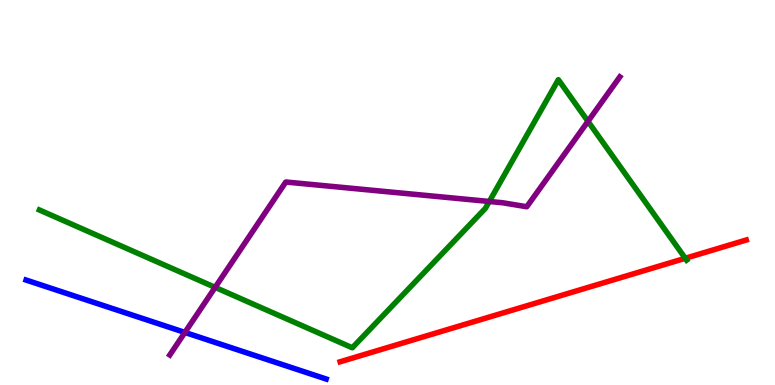[{'lines': ['blue', 'red'], 'intersections': []}, {'lines': ['green', 'red'], 'intersections': [{'x': 8.84, 'y': 3.29}]}, {'lines': ['purple', 'red'], 'intersections': []}, {'lines': ['blue', 'green'], 'intersections': []}, {'lines': ['blue', 'purple'], 'intersections': [{'x': 2.39, 'y': 1.37}]}, {'lines': ['green', 'purple'], 'intersections': [{'x': 2.78, 'y': 2.54}, {'x': 6.31, 'y': 4.77}, {'x': 7.59, 'y': 6.85}]}]